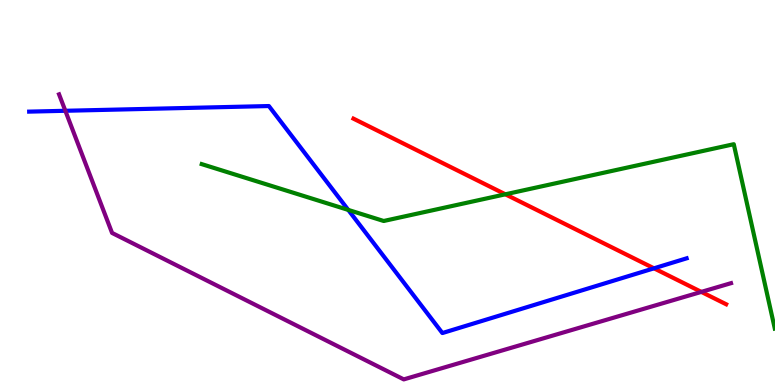[{'lines': ['blue', 'red'], 'intersections': [{'x': 8.44, 'y': 3.03}]}, {'lines': ['green', 'red'], 'intersections': [{'x': 6.52, 'y': 4.95}]}, {'lines': ['purple', 'red'], 'intersections': [{'x': 9.05, 'y': 2.42}]}, {'lines': ['blue', 'green'], 'intersections': [{'x': 4.49, 'y': 4.55}]}, {'lines': ['blue', 'purple'], 'intersections': [{'x': 0.843, 'y': 7.12}]}, {'lines': ['green', 'purple'], 'intersections': []}]